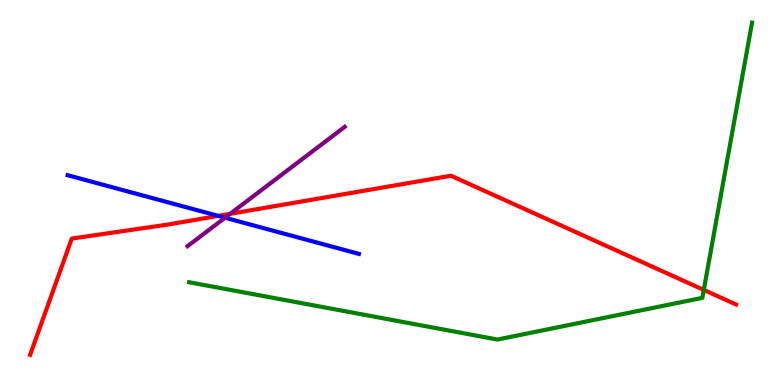[{'lines': ['blue', 'red'], 'intersections': [{'x': 2.82, 'y': 4.39}]}, {'lines': ['green', 'red'], 'intersections': [{'x': 9.08, 'y': 2.47}]}, {'lines': ['purple', 'red'], 'intersections': [{'x': 2.97, 'y': 4.45}]}, {'lines': ['blue', 'green'], 'intersections': []}, {'lines': ['blue', 'purple'], 'intersections': [{'x': 2.9, 'y': 4.35}]}, {'lines': ['green', 'purple'], 'intersections': []}]